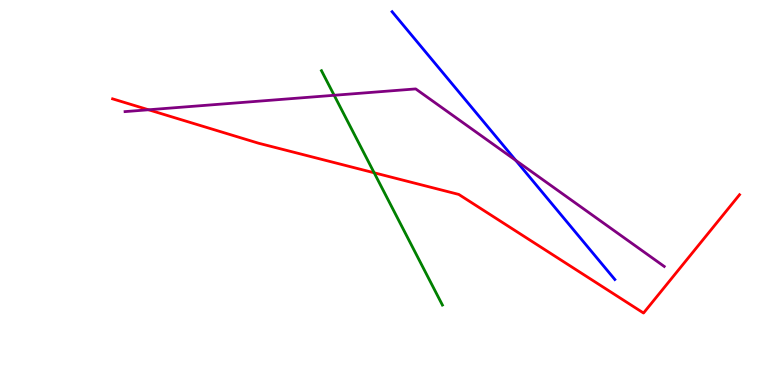[{'lines': ['blue', 'red'], 'intersections': []}, {'lines': ['green', 'red'], 'intersections': [{'x': 4.83, 'y': 5.51}]}, {'lines': ['purple', 'red'], 'intersections': [{'x': 1.92, 'y': 7.15}]}, {'lines': ['blue', 'green'], 'intersections': []}, {'lines': ['blue', 'purple'], 'intersections': [{'x': 6.65, 'y': 5.83}]}, {'lines': ['green', 'purple'], 'intersections': [{'x': 4.31, 'y': 7.53}]}]